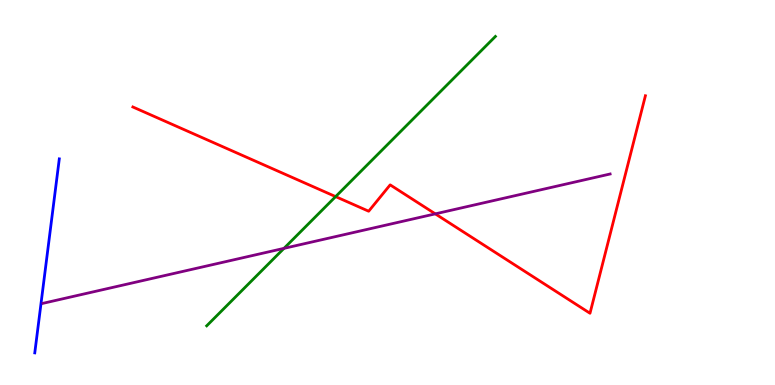[{'lines': ['blue', 'red'], 'intersections': []}, {'lines': ['green', 'red'], 'intersections': [{'x': 4.33, 'y': 4.89}]}, {'lines': ['purple', 'red'], 'intersections': [{'x': 5.62, 'y': 4.45}]}, {'lines': ['blue', 'green'], 'intersections': []}, {'lines': ['blue', 'purple'], 'intersections': []}, {'lines': ['green', 'purple'], 'intersections': [{'x': 3.66, 'y': 3.55}]}]